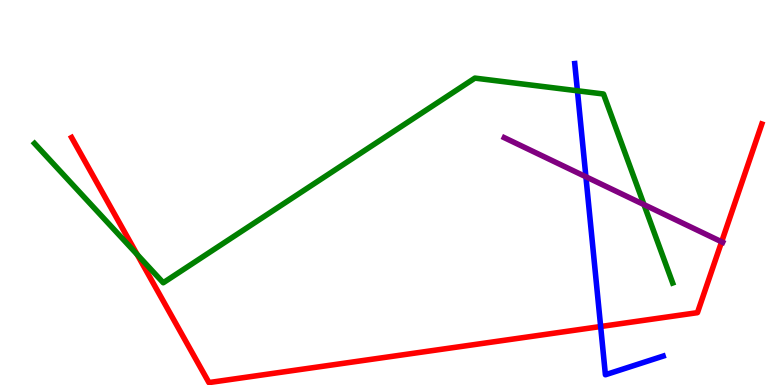[{'lines': ['blue', 'red'], 'intersections': [{'x': 7.75, 'y': 1.52}]}, {'lines': ['green', 'red'], 'intersections': [{'x': 1.77, 'y': 3.39}]}, {'lines': ['purple', 'red'], 'intersections': [{'x': 9.31, 'y': 3.72}]}, {'lines': ['blue', 'green'], 'intersections': [{'x': 7.45, 'y': 7.64}]}, {'lines': ['blue', 'purple'], 'intersections': [{'x': 7.56, 'y': 5.41}]}, {'lines': ['green', 'purple'], 'intersections': [{'x': 8.31, 'y': 4.69}]}]